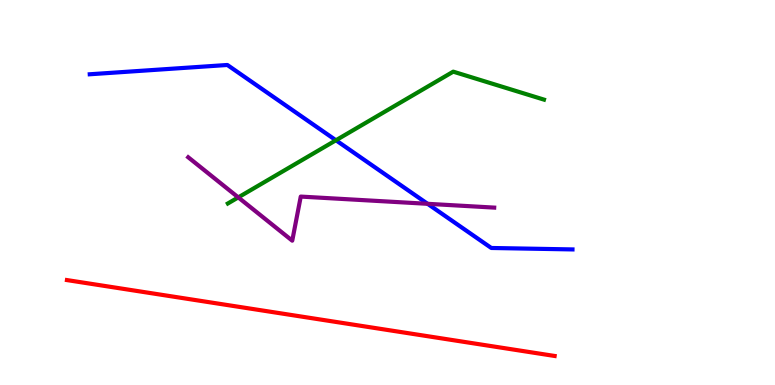[{'lines': ['blue', 'red'], 'intersections': []}, {'lines': ['green', 'red'], 'intersections': []}, {'lines': ['purple', 'red'], 'intersections': []}, {'lines': ['blue', 'green'], 'intersections': [{'x': 4.33, 'y': 6.36}]}, {'lines': ['blue', 'purple'], 'intersections': [{'x': 5.52, 'y': 4.71}]}, {'lines': ['green', 'purple'], 'intersections': [{'x': 3.07, 'y': 4.87}]}]